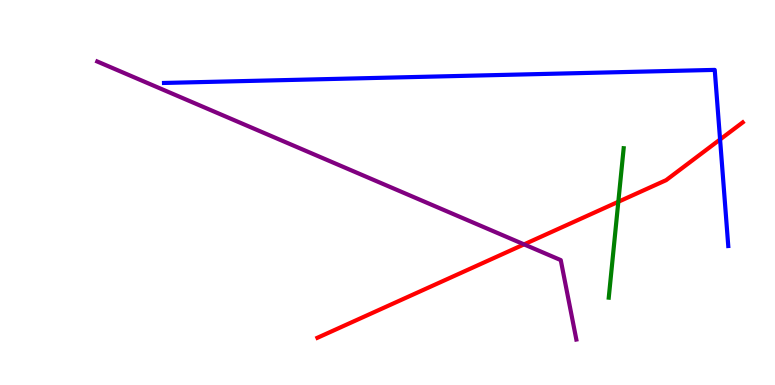[{'lines': ['blue', 'red'], 'intersections': [{'x': 9.29, 'y': 6.38}]}, {'lines': ['green', 'red'], 'intersections': [{'x': 7.98, 'y': 4.76}]}, {'lines': ['purple', 'red'], 'intersections': [{'x': 6.76, 'y': 3.65}]}, {'lines': ['blue', 'green'], 'intersections': []}, {'lines': ['blue', 'purple'], 'intersections': []}, {'lines': ['green', 'purple'], 'intersections': []}]